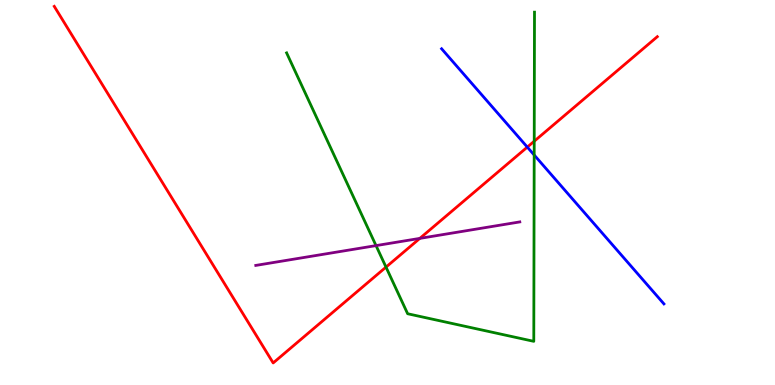[{'lines': ['blue', 'red'], 'intersections': [{'x': 6.8, 'y': 6.18}]}, {'lines': ['green', 'red'], 'intersections': [{'x': 4.98, 'y': 3.06}, {'x': 6.89, 'y': 6.33}]}, {'lines': ['purple', 'red'], 'intersections': [{'x': 5.42, 'y': 3.81}]}, {'lines': ['blue', 'green'], 'intersections': [{'x': 6.89, 'y': 5.97}]}, {'lines': ['blue', 'purple'], 'intersections': []}, {'lines': ['green', 'purple'], 'intersections': [{'x': 4.85, 'y': 3.62}]}]